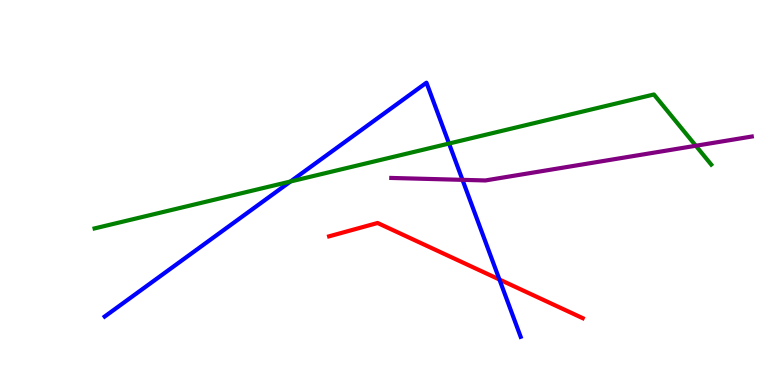[{'lines': ['blue', 'red'], 'intersections': [{'x': 6.44, 'y': 2.74}]}, {'lines': ['green', 'red'], 'intersections': []}, {'lines': ['purple', 'red'], 'intersections': []}, {'lines': ['blue', 'green'], 'intersections': [{'x': 3.75, 'y': 5.29}, {'x': 5.79, 'y': 6.27}]}, {'lines': ['blue', 'purple'], 'intersections': [{'x': 5.97, 'y': 5.33}]}, {'lines': ['green', 'purple'], 'intersections': [{'x': 8.98, 'y': 6.21}]}]